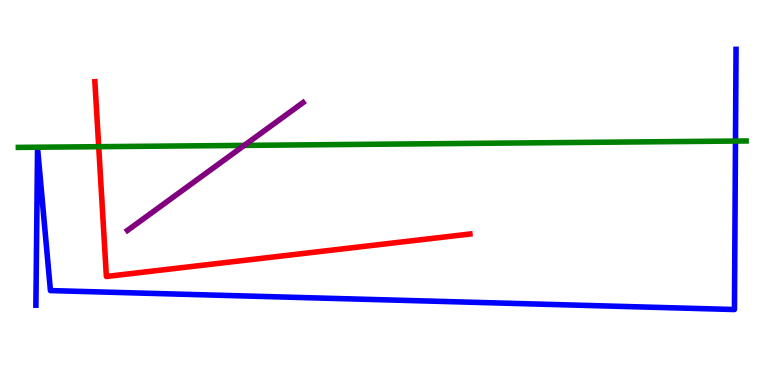[{'lines': ['blue', 'red'], 'intersections': []}, {'lines': ['green', 'red'], 'intersections': [{'x': 1.27, 'y': 6.19}]}, {'lines': ['purple', 'red'], 'intersections': []}, {'lines': ['blue', 'green'], 'intersections': [{'x': 9.49, 'y': 6.34}]}, {'lines': ['blue', 'purple'], 'intersections': []}, {'lines': ['green', 'purple'], 'intersections': [{'x': 3.15, 'y': 6.22}]}]